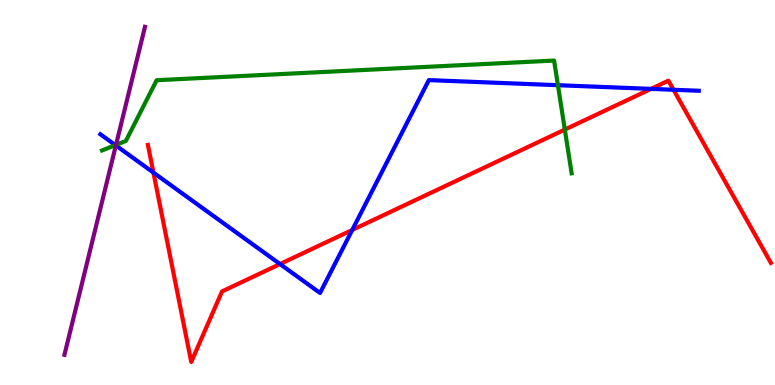[{'lines': ['blue', 'red'], 'intersections': [{'x': 1.98, 'y': 5.52}, {'x': 3.61, 'y': 3.14}, {'x': 4.55, 'y': 4.03}, {'x': 8.4, 'y': 7.69}, {'x': 8.69, 'y': 7.67}]}, {'lines': ['green', 'red'], 'intersections': [{'x': 7.29, 'y': 6.63}]}, {'lines': ['purple', 'red'], 'intersections': []}, {'lines': ['blue', 'green'], 'intersections': [{'x': 1.49, 'y': 6.23}, {'x': 7.2, 'y': 7.79}]}, {'lines': ['blue', 'purple'], 'intersections': [{'x': 1.49, 'y': 6.22}]}, {'lines': ['green', 'purple'], 'intersections': [{'x': 1.5, 'y': 6.24}]}]